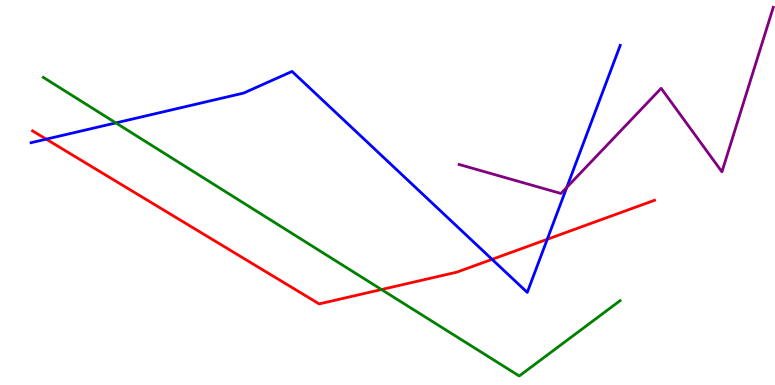[{'lines': ['blue', 'red'], 'intersections': [{'x': 0.597, 'y': 6.39}, {'x': 6.35, 'y': 3.26}, {'x': 7.06, 'y': 3.78}]}, {'lines': ['green', 'red'], 'intersections': [{'x': 4.92, 'y': 2.48}]}, {'lines': ['purple', 'red'], 'intersections': []}, {'lines': ['blue', 'green'], 'intersections': [{'x': 1.5, 'y': 6.81}]}, {'lines': ['blue', 'purple'], 'intersections': [{'x': 7.31, 'y': 5.13}]}, {'lines': ['green', 'purple'], 'intersections': []}]